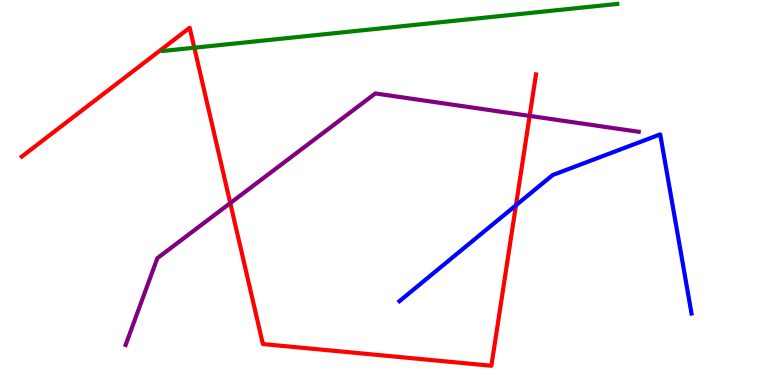[{'lines': ['blue', 'red'], 'intersections': [{'x': 6.66, 'y': 4.67}]}, {'lines': ['green', 'red'], 'intersections': [{'x': 2.51, 'y': 8.76}]}, {'lines': ['purple', 'red'], 'intersections': [{'x': 2.97, 'y': 4.72}, {'x': 6.83, 'y': 6.99}]}, {'lines': ['blue', 'green'], 'intersections': []}, {'lines': ['blue', 'purple'], 'intersections': []}, {'lines': ['green', 'purple'], 'intersections': []}]